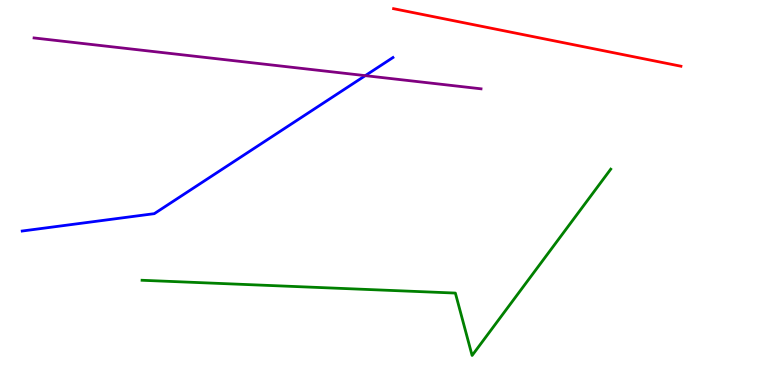[{'lines': ['blue', 'red'], 'intersections': []}, {'lines': ['green', 'red'], 'intersections': []}, {'lines': ['purple', 'red'], 'intersections': []}, {'lines': ['blue', 'green'], 'intersections': []}, {'lines': ['blue', 'purple'], 'intersections': [{'x': 4.71, 'y': 8.04}]}, {'lines': ['green', 'purple'], 'intersections': []}]